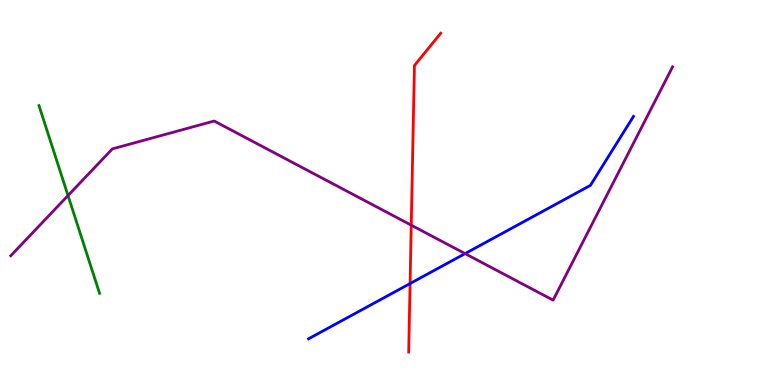[{'lines': ['blue', 'red'], 'intersections': [{'x': 5.29, 'y': 2.64}]}, {'lines': ['green', 'red'], 'intersections': []}, {'lines': ['purple', 'red'], 'intersections': [{'x': 5.31, 'y': 4.15}]}, {'lines': ['blue', 'green'], 'intersections': []}, {'lines': ['blue', 'purple'], 'intersections': [{'x': 6.0, 'y': 3.41}]}, {'lines': ['green', 'purple'], 'intersections': [{'x': 0.878, 'y': 4.92}]}]